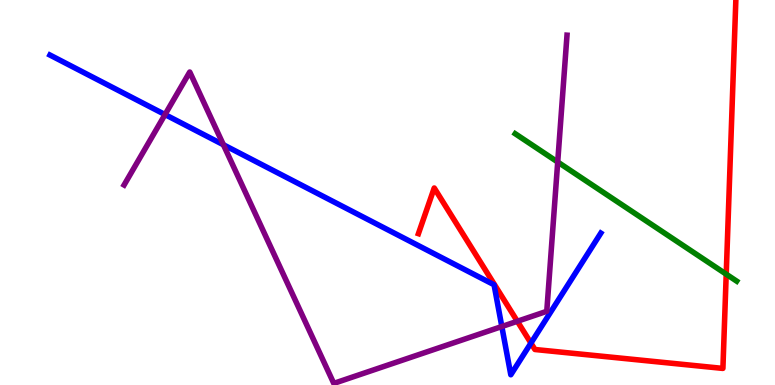[{'lines': ['blue', 'red'], 'intersections': [{'x': 6.85, 'y': 1.09}]}, {'lines': ['green', 'red'], 'intersections': [{'x': 9.37, 'y': 2.88}]}, {'lines': ['purple', 'red'], 'intersections': [{'x': 6.68, 'y': 1.66}]}, {'lines': ['blue', 'green'], 'intersections': []}, {'lines': ['blue', 'purple'], 'intersections': [{'x': 2.13, 'y': 7.02}, {'x': 2.88, 'y': 6.24}, {'x': 6.48, 'y': 1.52}]}, {'lines': ['green', 'purple'], 'intersections': [{'x': 7.2, 'y': 5.79}]}]